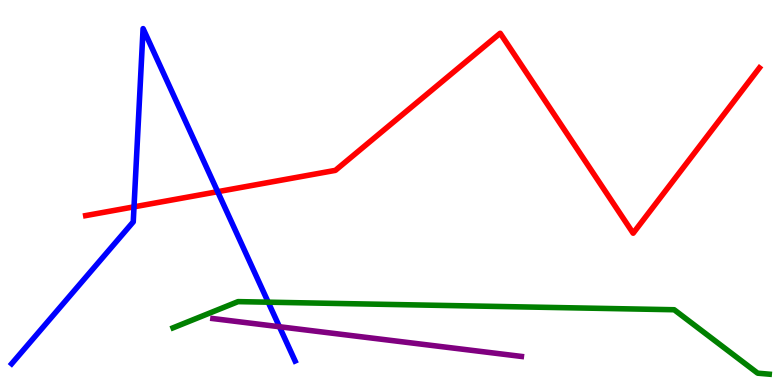[{'lines': ['blue', 'red'], 'intersections': [{'x': 1.73, 'y': 4.63}, {'x': 2.81, 'y': 5.02}]}, {'lines': ['green', 'red'], 'intersections': []}, {'lines': ['purple', 'red'], 'intersections': []}, {'lines': ['blue', 'green'], 'intersections': [{'x': 3.46, 'y': 2.15}]}, {'lines': ['blue', 'purple'], 'intersections': [{'x': 3.61, 'y': 1.51}]}, {'lines': ['green', 'purple'], 'intersections': []}]